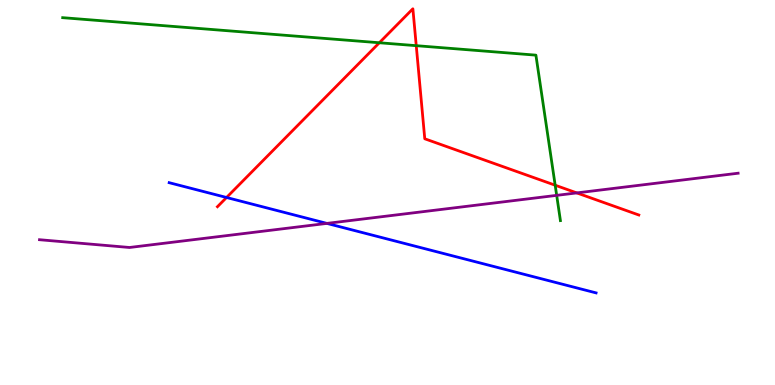[{'lines': ['blue', 'red'], 'intersections': [{'x': 2.92, 'y': 4.87}]}, {'lines': ['green', 'red'], 'intersections': [{'x': 4.89, 'y': 8.89}, {'x': 5.37, 'y': 8.81}, {'x': 7.16, 'y': 5.19}]}, {'lines': ['purple', 'red'], 'intersections': [{'x': 7.44, 'y': 4.99}]}, {'lines': ['blue', 'green'], 'intersections': []}, {'lines': ['blue', 'purple'], 'intersections': [{'x': 4.22, 'y': 4.2}]}, {'lines': ['green', 'purple'], 'intersections': [{'x': 7.18, 'y': 4.93}]}]